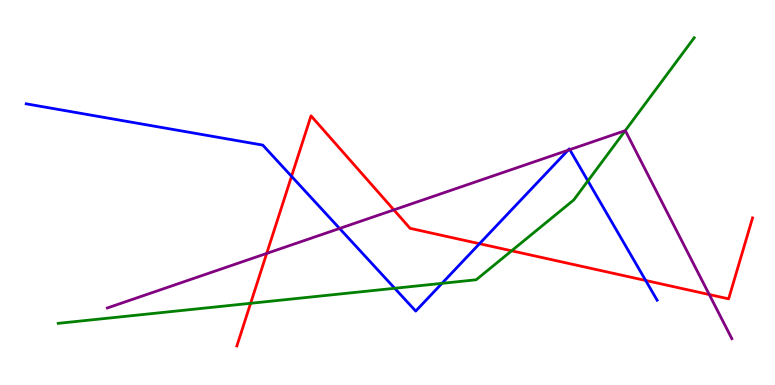[{'lines': ['blue', 'red'], 'intersections': [{'x': 3.76, 'y': 5.42}, {'x': 6.19, 'y': 3.67}, {'x': 8.33, 'y': 2.71}]}, {'lines': ['green', 'red'], 'intersections': [{'x': 3.23, 'y': 2.12}, {'x': 6.6, 'y': 3.49}]}, {'lines': ['purple', 'red'], 'intersections': [{'x': 3.44, 'y': 3.42}, {'x': 5.08, 'y': 4.55}, {'x': 9.15, 'y': 2.35}]}, {'lines': ['blue', 'green'], 'intersections': [{'x': 5.09, 'y': 2.51}, {'x': 5.7, 'y': 2.64}, {'x': 7.59, 'y': 5.3}]}, {'lines': ['blue', 'purple'], 'intersections': [{'x': 4.38, 'y': 4.07}, {'x': 7.33, 'y': 6.1}, {'x': 7.35, 'y': 6.11}]}, {'lines': ['green', 'purple'], 'intersections': [{'x': 8.07, 'y': 6.61}]}]